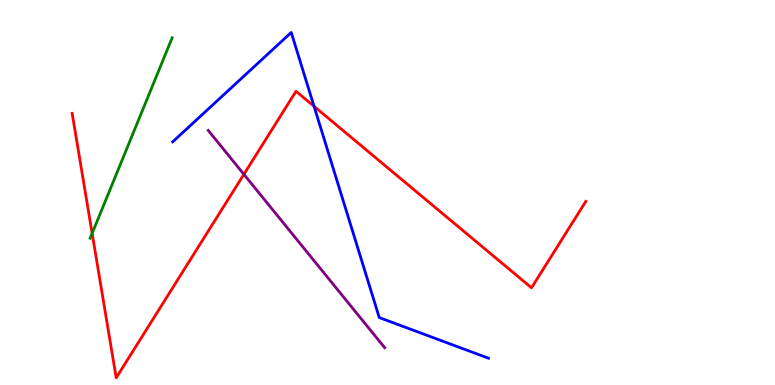[{'lines': ['blue', 'red'], 'intersections': [{'x': 4.05, 'y': 7.24}]}, {'lines': ['green', 'red'], 'intersections': [{'x': 1.19, 'y': 3.94}]}, {'lines': ['purple', 'red'], 'intersections': [{'x': 3.15, 'y': 5.47}]}, {'lines': ['blue', 'green'], 'intersections': []}, {'lines': ['blue', 'purple'], 'intersections': []}, {'lines': ['green', 'purple'], 'intersections': []}]